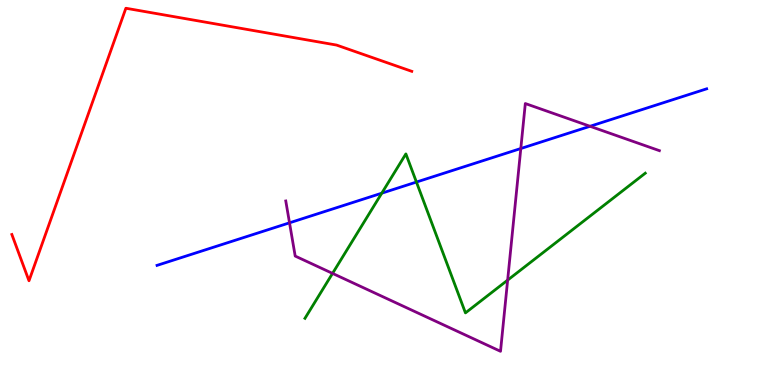[{'lines': ['blue', 'red'], 'intersections': []}, {'lines': ['green', 'red'], 'intersections': []}, {'lines': ['purple', 'red'], 'intersections': []}, {'lines': ['blue', 'green'], 'intersections': [{'x': 4.93, 'y': 4.98}, {'x': 5.37, 'y': 5.27}]}, {'lines': ['blue', 'purple'], 'intersections': [{'x': 3.74, 'y': 4.21}, {'x': 6.72, 'y': 6.14}, {'x': 7.61, 'y': 6.72}]}, {'lines': ['green', 'purple'], 'intersections': [{'x': 4.29, 'y': 2.9}, {'x': 6.55, 'y': 2.72}]}]